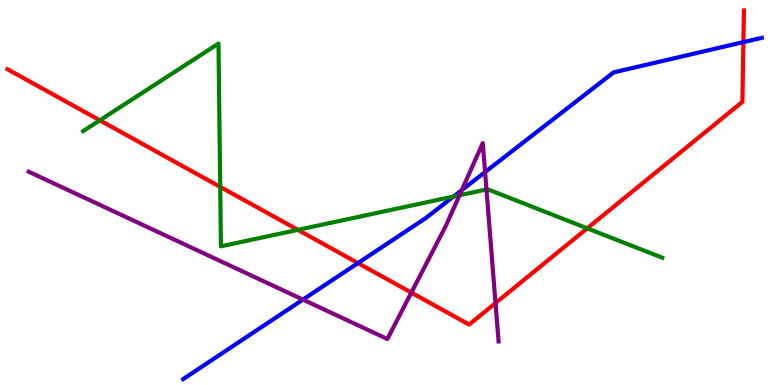[{'lines': ['blue', 'red'], 'intersections': [{'x': 4.62, 'y': 3.17}, {'x': 9.59, 'y': 8.91}]}, {'lines': ['green', 'red'], 'intersections': [{'x': 1.29, 'y': 6.88}, {'x': 2.84, 'y': 5.15}, {'x': 3.84, 'y': 4.03}, {'x': 7.58, 'y': 4.07}]}, {'lines': ['purple', 'red'], 'intersections': [{'x': 5.31, 'y': 2.4}, {'x': 6.39, 'y': 2.13}]}, {'lines': ['blue', 'green'], 'intersections': [{'x': 5.85, 'y': 4.9}]}, {'lines': ['blue', 'purple'], 'intersections': [{'x': 3.91, 'y': 2.22}, {'x': 5.96, 'y': 5.06}, {'x': 6.26, 'y': 5.53}]}, {'lines': ['green', 'purple'], 'intersections': [{'x': 5.93, 'y': 4.93}, {'x': 6.28, 'y': 5.08}]}]